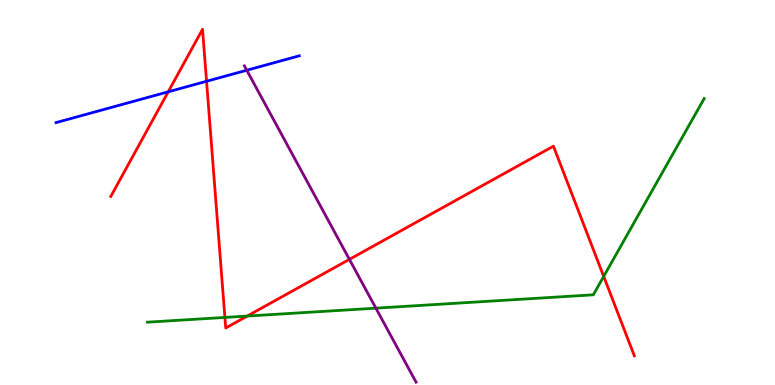[{'lines': ['blue', 'red'], 'intersections': [{'x': 2.17, 'y': 7.62}, {'x': 2.67, 'y': 7.89}]}, {'lines': ['green', 'red'], 'intersections': [{'x': 2.9, 'y': 1.76}, {'x': 3.19, 'y': 1.79}, {'x': 7.79, 'y': 2.82}]}, {'lines': ['purple', 'red'], 'intersections': [{'x': 4.51, 'y': 3.26}]}, {'lines': ['blue', 'green'], 'intersections': []}, {'lines': ['blue', 'purple'], 'intersections': [{'x': 3.18, 'y': 8.18}]}, {'lines': ['green', 'purple'], 'intersections': [{'x': 4.85, 'y': 2.0}]}]